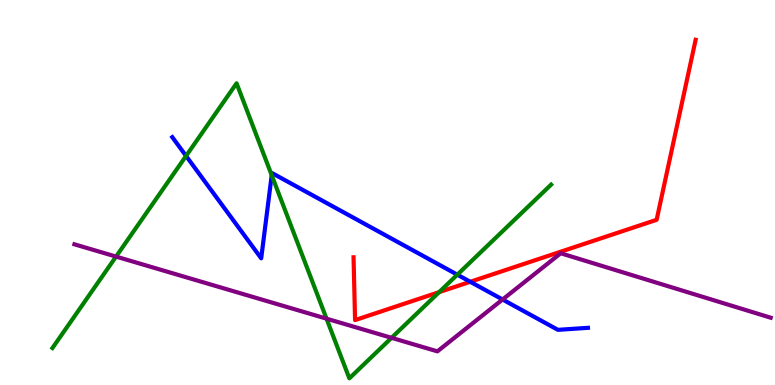[{'lines': ['blue', 'red'], 'intersections': [{'x': 6.07, 'y': 2.68}]}, {'lines': ['green', 'red'], 'intersections': [{'x': 5.67, 'y': 2.41}]}, {'lines': ['purple', 'red'], 'intersections': []}, {'lines': ['blue', 'green'], 'intersections': [{'x': 2.4, 'y': 5.95}, {'x': 3.51, 'y': 5.45}, {'x': 5.9, 'y': 2.87}]}, {'lines': ['blue', 'purple'], 'intersections': [{'x': 6.48, 'y': 2.22}]}, {'lines': ['green', 'purple'], 'intersections': [{'x': 1.5, 'y': 3.34}, {'x': 4.21, 'y': 1.72}, {'x': 5.05, 'y': 1.23}]}]